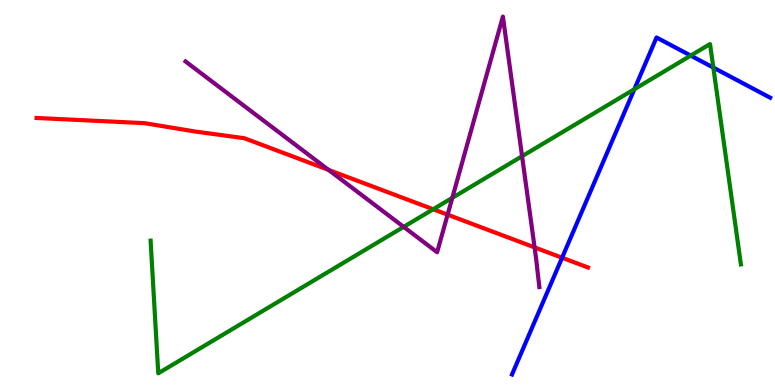[{'lines': ['blue', 'red'], 'intersections': [{'x': 7.25, 'y': 3.31}]}, {'lines': ['green', 'red'], 'intersections': [{'x': 5.59, 'y': 4.56}]}, {'lines': ['purple', 'red'], 'intersections': [{'x': 4.24, 'y': 5.59}, {'x': 5.78, 'y': 4.42}, {'x': 6.9, 'y': 3.57}]}, {'lines': ['blue', 'green'], 'intersections': [{'x': 8.19, 'y': 7.68}, {'x': 8.91, 'y': 8.56}, {'x': 9.2, 'y': 8.24}]}, {'lines': ['blue', 'purple'], 'intersections': []}, {'lines': ['green', 'purple'], 'intersections': [{'x': 5.21, 'y': 4.11}, {'x': 5.84, 'y': 4.86}, {'x': 6.74, 'y': 5.94}]}]